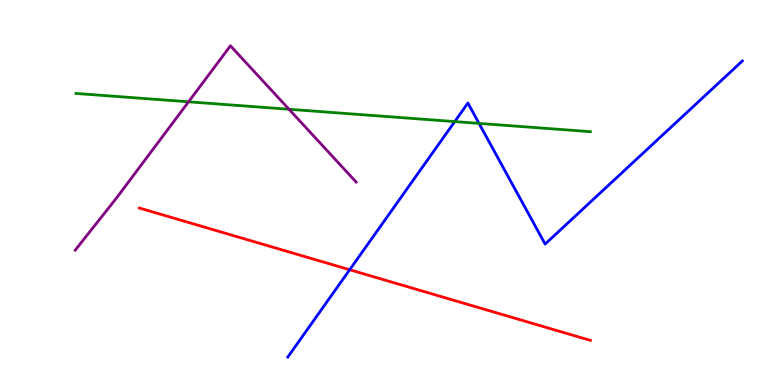[{'lines': ['blue', 'red'], 'intersections': [{'x': 4.51, 'y': 2.99}]}, {'lines': ['green', 'red'], 'intersections': []}, {'lines': ['purple', 'red'], 'intersections': []}, {'lines': ['blue', 'green'], 'intersections': [{'x': 5.87, 'y': 6.84}, {'x': 6.18, 'y': 6.79}]}, {'lines': ['blue', 'purple'], 'intersections': []}, {'lines': ['green', 'purple'], 'intersections': [{'x': 2.43, 'y': 7.36}, {'x': 3.73, 'y': 7.16}]}]